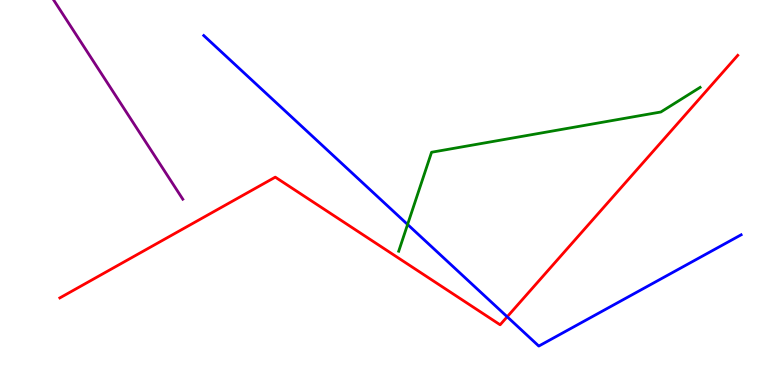[{'lines': ['blue', 'red'], 'intersections': [{'x': 6.54, 'y': 1.77}]}, {'lines': ['green', 'red'], 'intersections': []}, {'lines': ['purple', 'red'], 'intersections': []}, {'lines': ['blue', 'green'], 'intersections': [{'x': 5.26, 'y': 4.17}]}, {'lines': ['blue', 'purple'], 'intersections': []}, {'lines': ['green', 'purple'], 'intersections': []}]